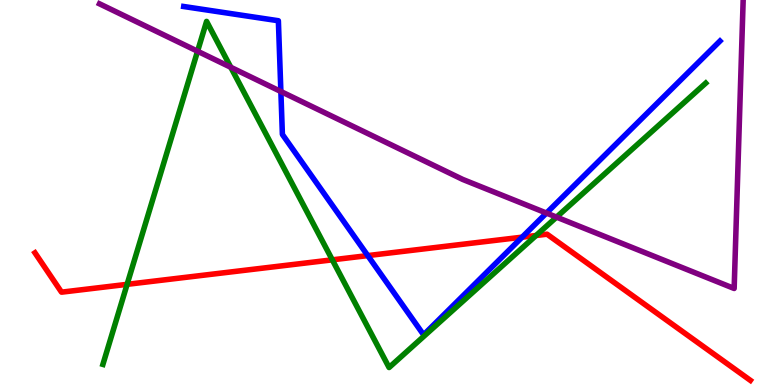[{'lines': ['blue', 'red'], 'intersections': [{'x': 4.75, 'y': 3.36}, {'x': 6.74, 'y': 3.84}]}, {'lines': ['green', 'red'], 'intersections': [{'x': 1.64, 'y': 2.61}, {'x': 4.29, 'y': 3.25}, {'x': 6.92, 'y': 3.88}]}, {'lines': ['purple', 'red'], 'intersections': []}, {'lines': ['blue', 'green'], 'intersections': []}, {'lines': ['blue', 'purple'], 'intersections': [{'x': 3.62, 'y': 7.62}, {'x': 7.05, 'y': 4.47}]}, {'lines': ['green', 'purple'], 'intersections': [{'x': 2.55, 'y': 8.67}, {'x': 2.98, 'y': 8.25}, {'x': 7.18, 'y': 4.36}]}]